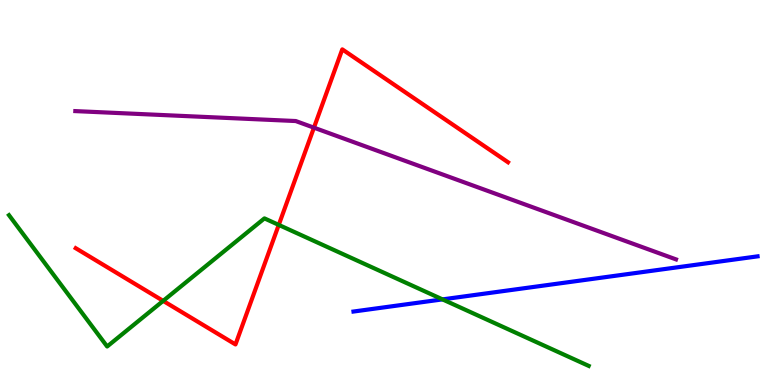[{'lines': ['blue', 'red'], 'intersections': []}, {'lines': ['green', 'red'], 'intersections': [{'x': 2.11, 'y': 2.19}, {'x': 3.6, 'y': 4.16}]}, {'lines': ['purple', 'red'], 'intersections': [{'x': 4.05, 'y': 6.68}]}, {'lines': ['blue', 'green'], 'intersections': [{'x': 5.71, 'y': 2.22}]}, {'lines': ['blue', 'purple'], 'intersections': []}, {'lines': ['green', 'purple'], 'intersections': []}]